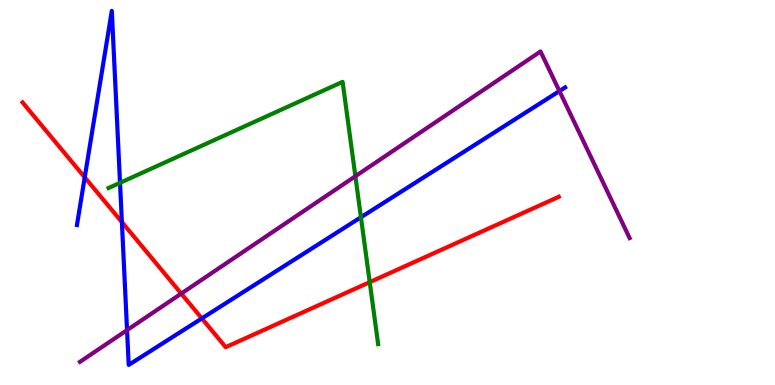[{'lines': ['blue', 'red'], 'intersections': [{'x': 1.09, 'y': 5.39}, {'x': 1.57, 'y': 4.23}, {'x': 2.6, 'y': 1.73}]}, {'lines': ['green', 'red'], 'intersections': [{'x': 4.77, 'y': 2.67}]}, {'lines': ['purple', 'red'], 'intersections': [{'x': 2.34, 'y': 2.37}]}, {'lines': ['blue', 'green'], 'intersections': [{'x': 1.55, 'y': 5.25}, {'x': 4.66, 'y': 4.36}]}, {'lines': ['blue', 'purple'], 'intersections': [{'x': 1.64, 'y': 1.43}, {'x': 7.22, 'y': 7.63}]}, {'lines': ['green', 'purple'], 'intersections': [{'x': 4.59, 'y': 5.42}]}]